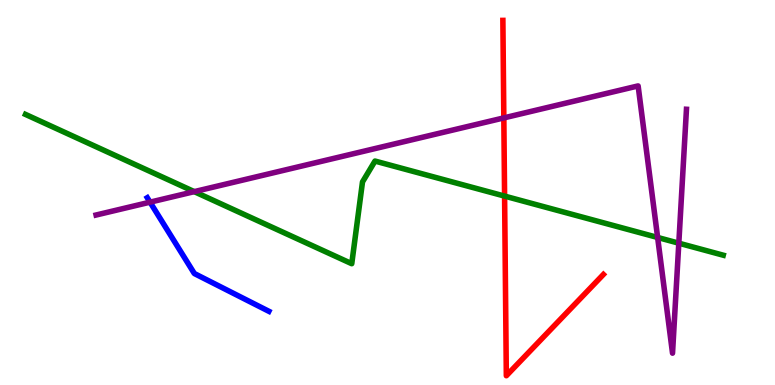[{'lines': ['blue', 'red'], 'intersections': []}, {'lines': ['green', 'red'], 'intersections': [{'x': 6.51, 'y': 4.91}]}, {'lines': ['purple', 'red'], 'intersections': [{'x': 6.5, 'y': 6.94}]}, {'lines': ['blue', 'green'], 'intersections': []}, {'lines': ['blue', 'purple'], 'intersections': [{'x': 1.94, 'y': 4.75}]}, {'lines': ['green', 'purple'], 'intersections': [{'x': 2.51, 'y': 5.02}, {'x': 8.49, 'y': 3.83}, {'x': 8.76, 'y': 3.68}]}]